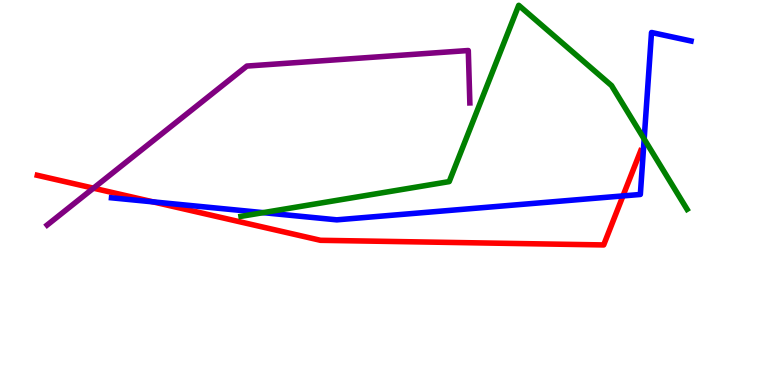[{'lines': ['blue', 'red'], 'intersections': [{'x': 1.98, 'y': 4.76}, {'x': 8.04, 'y': 4.91}]}, {'lines': ['green', 'red'], 'intersections': []}, {'lines': ['purple', 'red'], 'intersections': [{'x': 1.21, 'y': 5.11}]}, {'lines': ['blue', 'green'], 'intersections': [{'x': 3.4, 'y': 4.48}, {'x': 8.31, 'y': 6.39}]}, {'lines': ['blue', 'purple'], 'intersections': []}, {'lines': ['green', 'purple'], 'intersections': []}]